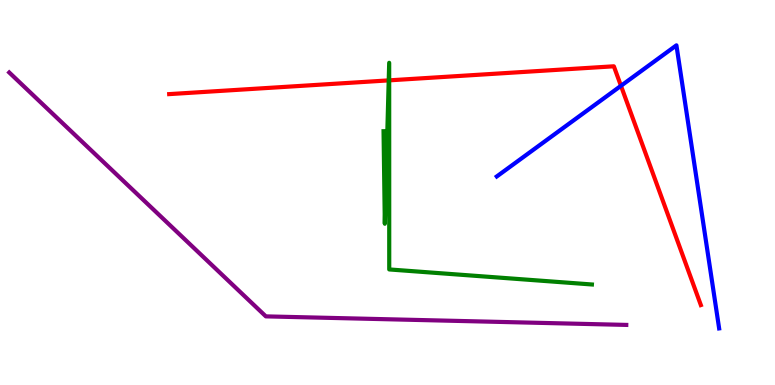[{'lines': ['blue', 'red'], 'intersections': [{'x': 8.01, 'y': 7.77}]}, {'lines': ['green', 'red'], 'intersections': [{'x': 5.02, 'y': 7.91}, {'x': 5.02, 'y': 7.91}]}, {'lines': ['purple', 'red'], 'intersections': []}, {'lines': ['blue', 'green'], 'intersections': []}, {'lines': ['blue', 'purple'], 'intersections': []}, {'lines': ['green', 'purple'], 'intersections': []}]